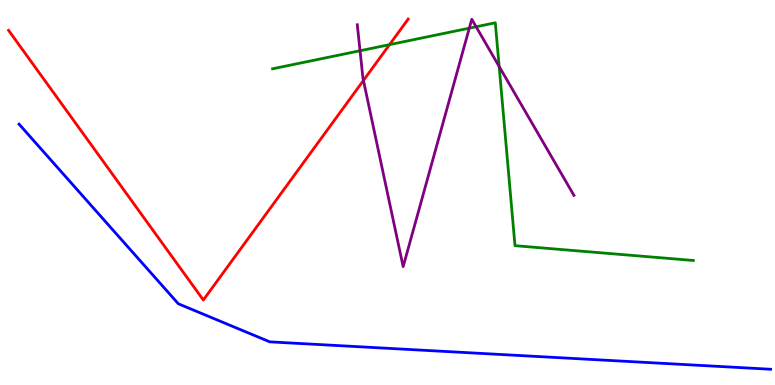[{'lines': ['blue', 'red'], 'intersections': []}, {'lines': ['green', 'red'], 'intersections': [{'x': 5.03, 'y': 8.84}]}, {'lines': ['purple', 'red'], 'intersections': [{'x': 4.69, 'y': 7.91}]}, {'lines': ['blue', 'green'], 'intersections': []}, {'lines': ['blue', 'purple'], 'intersections': []}, {'lines': ['green', 'purple'], 'intersections': [{'x': 4.65, 'y': 8.68}, {'x': 6.06, 'y': 9.27}, {'x': 6.14, 'y': 9.3}, {'x': 6.44, 'y': 8.27}]}]